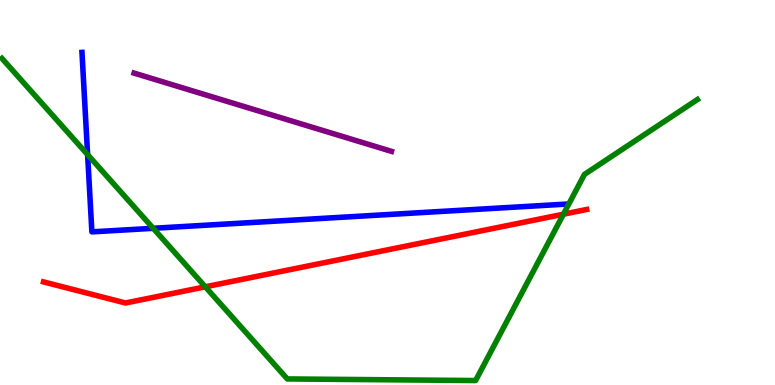[{'lines': ['blue', 'red'], 'intersections': []}, {'lines': ['green', 'red'], 'intersections': [{'x': 2.65, 'y': 2.55}, {'x': 7.27, 'y': 4.44}]}, {'lines': ['purple', 'red'], 'intersections': []}, {'lines': ['blue', 'green'], 'intersections': [{'x': 1.13, 'y': 5.98}, {'x': 1.98, 'y': 4.07}]}, {'lines': ['blue', 'purple'], 'intersections': []}, {'lines': ['green', 'purple'], 'intersections': []}]